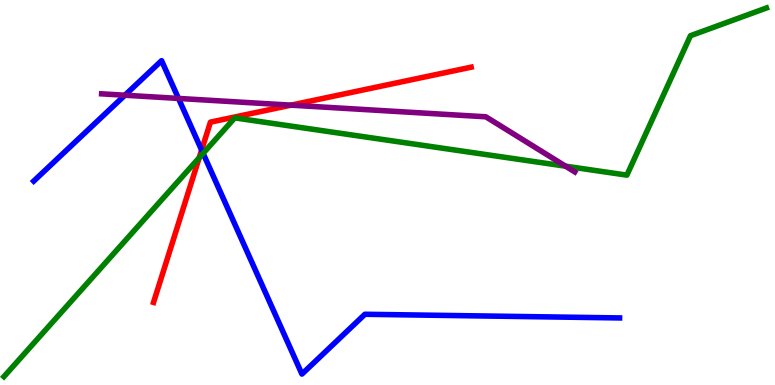[{'lines': ['blue', 'red'], 'intersections': [{'x': 2.6, 'y': 6.1}]}, {'lines': ['green', 'red'], 'intersections': [{'x': 2.57, 'y': 5.9}]}, {'lines': ['purple', 'red'], 'intersections': [{'x': 3.75, 'y': 7.27}]}, {'lines': ['blue', 'green'], 'intersections': [{'x': 2.62, 'y': 6.02}]}, {'lines': ['blue', 'purple'], 'intersections': [{'x': 1.61, 'y': 7.53}, {'x': 2.3, 'y': 7.44}]}, {'lines': ['green', 'purple'], 'intersections': [{'x': 7.3, 'y': 5.68}]}]